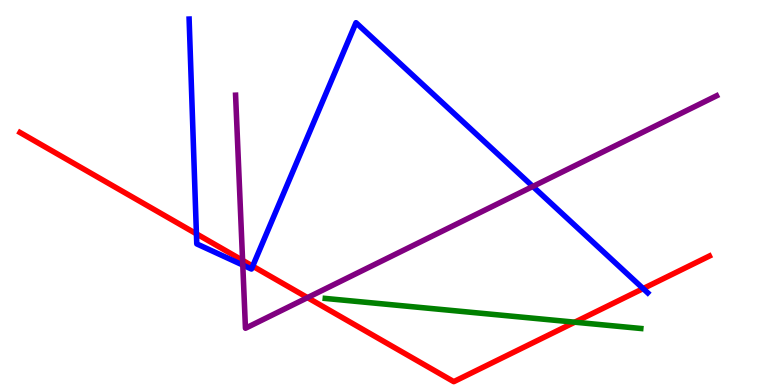[{'lines': ['blue', 'red'], 'intersections': [{'x': 2.53, 'y': 3.93}, {'x': 3.26, 'y': 3.09}, {'x': 8.3, 'y': 2.5}]}, {'lines': ['green', 'red'], 'intersections': [{'x': 7.42, 'y': 1.63}]}, {'lines': ['purple', 'red'], 'intersections': [{'x': 3.13, 'y': 3.24}, {'x': 3.97, 'y': 2.27}]}, {'lines': ['blue', 'green'], 'intersections': []}, {'lines': ['blue', 'purple'], 'intersections': [{'x': 3.13, 'y': 3.12}, {'x': 6.88, 'y': 5.16}]}, {'lines': ['green', 'purple'], 'intersections': []}]